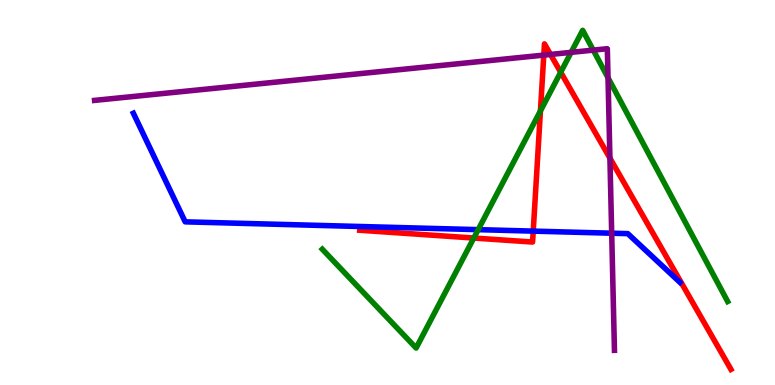[{'lines': ['blue', 'red'], 'intersections': [{'x': 6.88, 'y': 4.0}]}, {'lines': ['green', 'red'], 'intersections': [{'x': 6.11, 'y': 3.82}, {'x': 6.97, 'y': 7.12}, {'x': 7.23, 'y': 8.12}]}, {'lines': ['purple', 'red'], 'intersections': [{'x': 7.02, 'y': 8.57}, {'x': 7.1, 'y': 8.59}, {'x': 7.87, 'y': 5.89}]}, {'lines': ['blue', 'green'], 'intersections': [{'x': 6.17, 'y': 4.04}]}, {'lines': ['blue', 'purple'], 'intersections': [{'x': 7.89, 'y': 3.94}]}, {'lines': ['green', 'purple'], 'intersections': [{'x': 7.37, 'y': 8.64}, {'x': 7.65, 'y': 8.7}, {'x': 7.85, 'y': 7.98}]}]